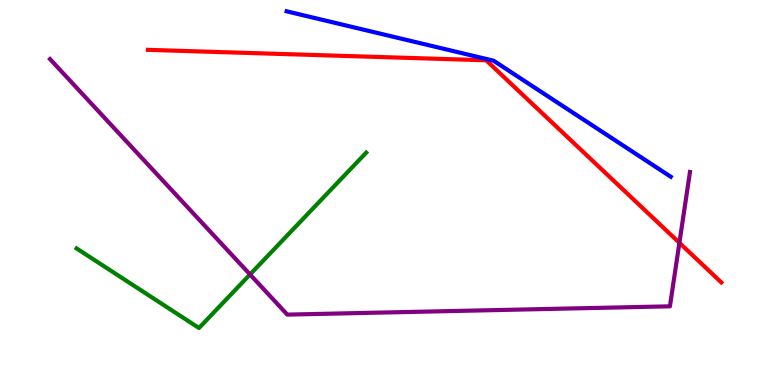[{'lines': ['blue', 'red'], 'intersections': []}, {'lines': ['green', 'red'], 'intersections': []}, {'lines': ['purple', 'red'], 'intersections': [{'x': 8.77, 'y': 3.69}]}, {'lines': ['blue', 'green'], 'intersections': []}, {'lines': ['blue', 'purple'], 'intersections': []}, {'lines': ['green', 'purple'], 'intersections': [{'x': 3.23, 'y': 2.87}]}]